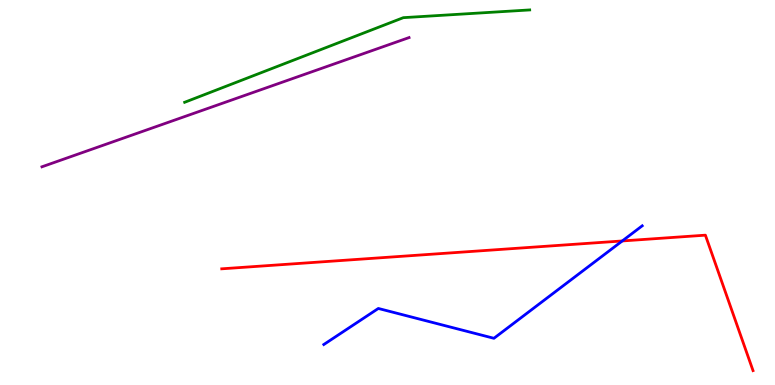[{'lines': ['blue', 'red'], 'intersections': [{'x': 8.03, 'y': 3.74}]}, {'lines': ['green', 'red'], 'intersections': []}, {'lines': ['purple', 'red'], 'intersections': []}, {'lines': ['blue', 'green'], 'intersections': []}, {'lines': ['blue', 'purple'], 'intersections': []}, {'lines': ['green', 'purple'], 'intersections': []}]